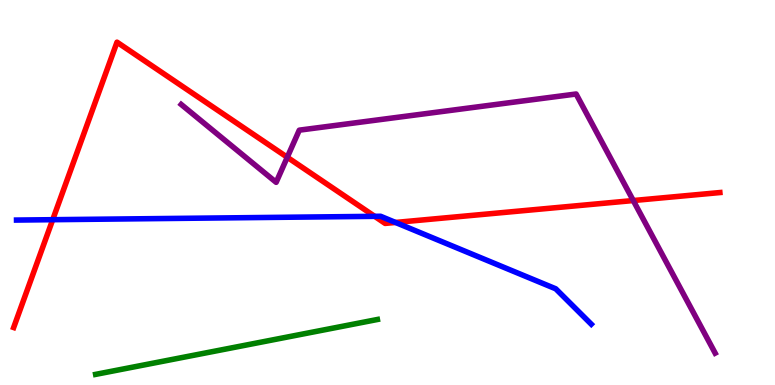[{'lines': ['blue', 'red'], 'intersections': [{'x': 0.68, 'y': 4.29}, {'x': 4.83, 'y': 4.38}, {'x': 5.1, 'y': 4.22}]}, {'lines': ['green', 'red'], 'intersections': []}, {'lines': ['purple', 'red'], 'intersections': [{'x': 3.71, 'y': 5.92}, {'x': 8.17, 'y': 4.79}]}, {'lines': ['blue', 'green'], 'intersections': []}, {'lines': ['blue', 'purple'], 'intersections': []}, {'lines': ['green', 'purple'], 'intersections': []}]